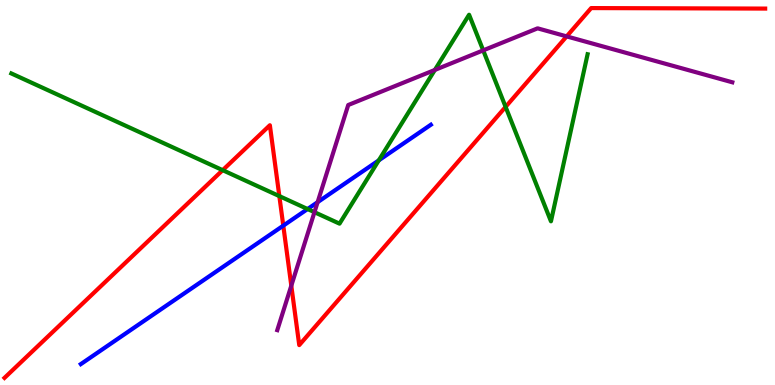[{'lines': ['blue', 'red'], 'intersections': [{'x': 3.66, 'y': 4.14}]}, {'lines': ['green', 'red'], 'intersections': [{'x': 2.87, 'y': 5.58}, {'x': 3.6, 'y': 4.91}, {'x': 6.52, 'y': 7.22}]}, {'lines': ['purple', 'red'], 'intersections': [{'x': 3.76, 'y': 2.58}, {'x': 7.31, 'y': 9.05}]}, {'lines': ['blue', 'green'], 'intersections': [{'x': 3.97, 'y': 4.57}, {'x': 4.89, 'y': 5.84}]}, {'lines': ['blue', 'purple'], 'intersections': [{'x': 4.1, 'y': 4.75}]}, {'lines': ['green', 'purple'], 'intersections': [{'x': 4.06, 'y': 4.49}, {'x': 5.61, 'y': 8.18}, {'x': 6.23, 'y': 8.69}]}]